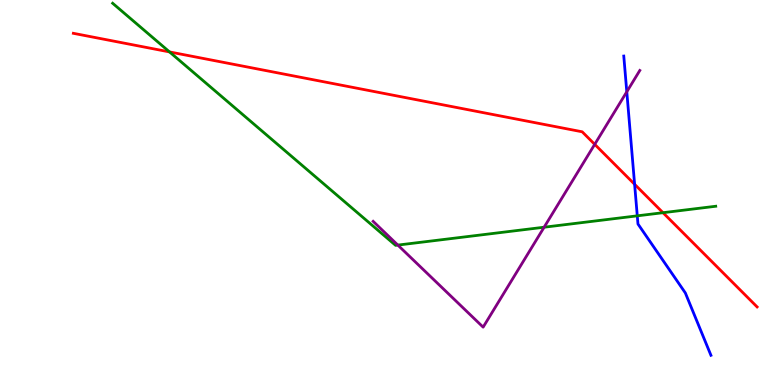[{'lines': ['blue', 'red'], 'intersections': [{'x': 8.19, 'y': 5.21}]}, {'lines': ['green', 'red'], 'intersections': [{'x': 2.19, 'y': 8.65}, {'x': 8.55, 'y': 4.48}]}, {'lines': ['purple', 'red'], 'intersections': [{'x': 7.67, 'y': 6.25}]}, {'lines': ['blue', 'green'], 'intersections': [{'x': 8.22, 'y': 4.39}]}, {'lines': ['blue', 'purple'], 'intersections': [{'x': 8.09, 'y': 7.62}]}, {'lines': ['green', 'purple'], 'intersections': [{'x': 5.13, 'y': 3.63}, {'x': 7.02, 'y': 4.1}]}]